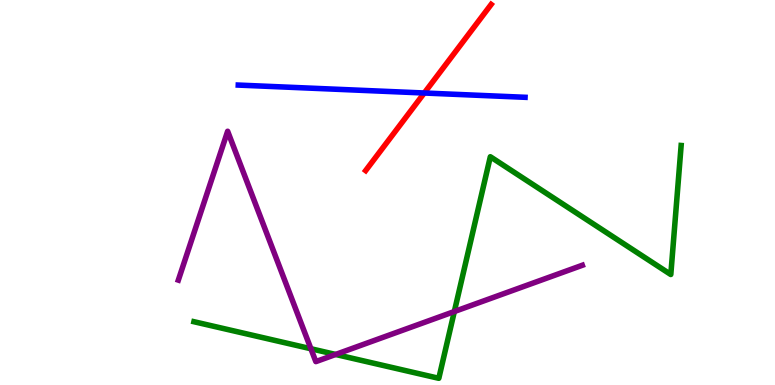[{'lines': ['blue', 'red'], 'intersections': [{'x': 5.47, 'y': 7.58}]}, {'lines': ['green', 'red'], 'intersections': []}, {'lines': ['purple', 'red'], 'intersections': []}, {'lines': ['blue', 'green'], 'intersections': []}, {'lines': ['blue', 'purple'], 'intersections': []}, {'lines': ['green', 'purple'], 'intersections': [{'x': 4.01, 'y': 0.942}, {'x': 4.33, 'y': 0.793}, {'x': 5.86, 'y': 1.91}]}]